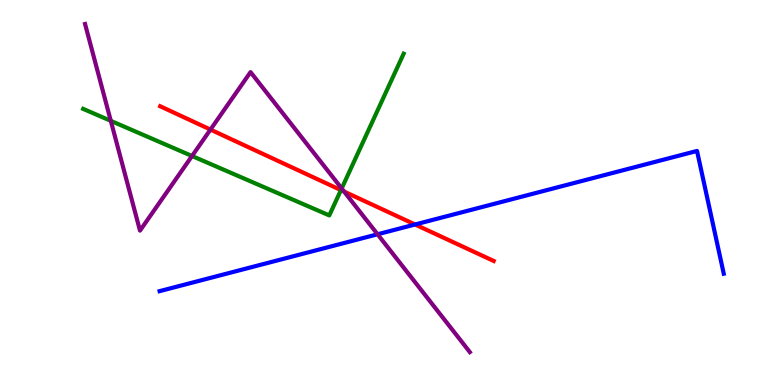[{'lines': ['blue', 'red'], 'intersections': [{'x': 5.36, 'y': 4.17}]}, {'lines': ['green', 'red'], 'intersections': [{'x': 4.4, 'y': 5.06}]}, {'lines': ['purple', 'red'], 'intersections': [{'x': 2.72, 'y': 6.63}, {'x': 4.44, 'y': 5.02}]}, {'lines': ['blue', 'green'], 'intersections': []}, {'lines': ['blue', 'purple'], 'intersections': [{'x': 4.87, 'y': 3.91}]}, {'lines': ['green', 'purple'], 'intersections': [{'x': 1.43, 'y': 6.86}, {'x': 2.48, 'y': 5.95}, {'x': 4.41, 'y': 5.1}]}]